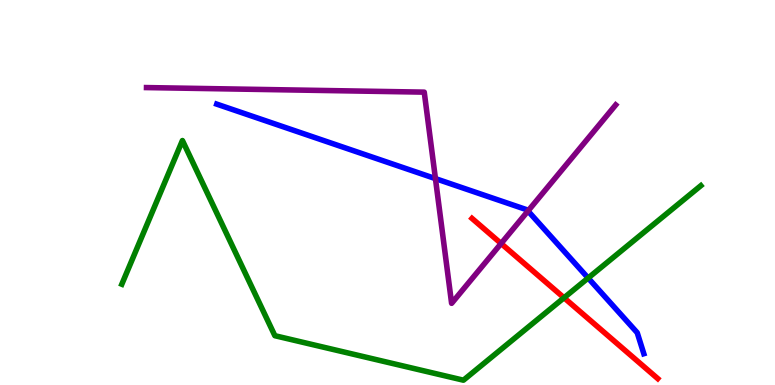[{'lines': ['blue', 'red'], 'intersections': []}, {'lines': ['green', 'red'], 'intersections': [{'x': 7.28, 'y': 2.27}]}, {'lines': ['purple', 'red'], 'intersections': [{'x': 6.47, 'y': 3.68}]}, {'lines': ['blue', 'green'], 'intersections': [{'x': 7.59, 'y': 2.78}]}, {'lines': ['blue', 'purple'], 'intersections': [{'x': 5.62, 'y': 5.36}, {'x': 6.81, 'y': 4.52}]}, {'lines': ['green', 'purple'], 'intersections': []}]